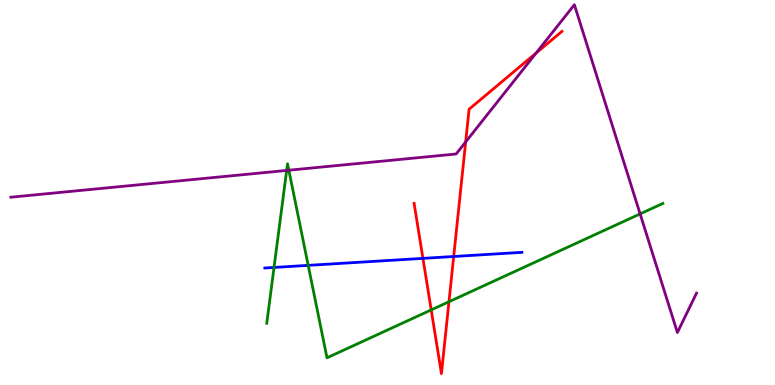[{'lines': ['blue', 'red'], 'intersections': [{'x': 5.46, 'y': 3.29}, {'x': 5.85, 'y': 3.34}]}, {'lines': ['green', 'red'], 'intersections': [{'x': 5.56, 'y': 1.95}, {'x': 5.79, 'y': 2.16}]}, {'lines': ['purple', 'red'], 'intersections': [{'x': 6.01, 'y': 6.31}, {'x': 6.92, 'y': 8.62}]}, {'lines': ['blue', 'green'], 'intersections': [{'x': 3.54, 'y': 3.05}, {'x': 3.98, 'y': 3.11}]}, {'lines': ['blue', 'purple'], 'intersections': []}, {'lines': ['green', 'purple'], 'intersections': [{'x': 3.7, 'y': 5.57}, {'x': 3.73, 'y': 5.58}, {'x': 8.26, 'y': 4.44}]}]